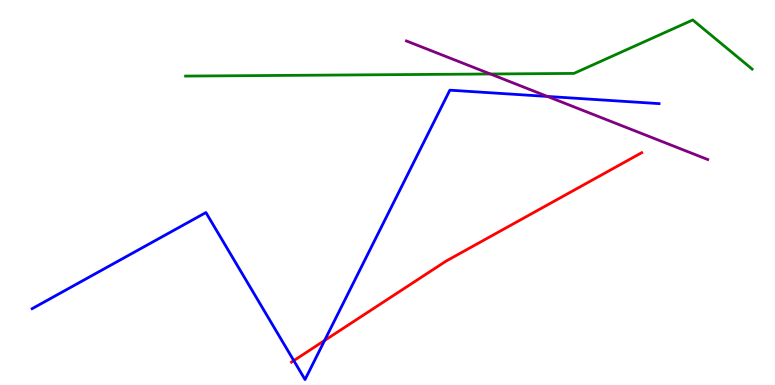[{'lines': ['blue', 'red'], 'intersections': [{'x': 3.79, 'y': 0.633}, {'x': 4.19, 'y': 1.16}]}, {'lines': ['green', 'red'], 'intersections': []}, {'lines': ['purple', 'red'], 'intersections': []}, {'lines': ['blue', 'green'], 'intersections': []}, {'lines': ['blue', 'purple'], 'intersections': [{'x': 7.06, 'y': 7.49}]}, {'lines': ['green', 'purple'], 'intersections': [{'x': 6.33, 'y': 8.08}]}]